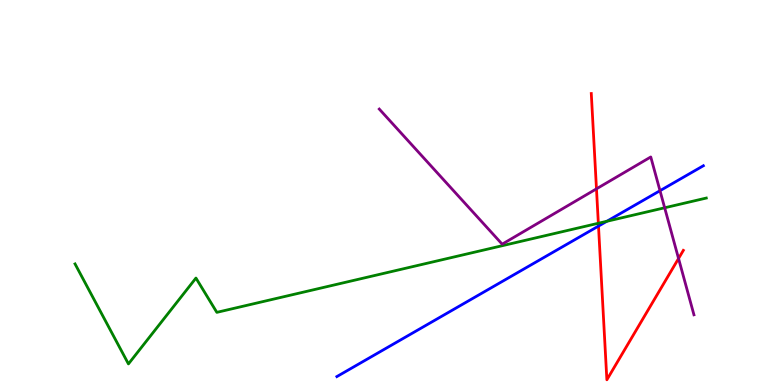[{'lines': ['blue', 'red'], 'intersections': [{'x': 7.72, 'y': 4.13}]}, {'lines': ['green', 'red'], 'intersections': [{'x': 7.72, 'y': 4.2}]}, {'lines': ['purple', 'red'], 'intersections': [{'x': 7.7, 'y': 5.1}, {'x': 8.76, 'y': 3.29}]}, {'lines': ['blue', 'green'], 'intersections': [{'x': 7.83, 'y': 4.25}]}, {'lines': ['blue', 'purple'], 'intersections': [{'x': 8.52, 'y': 5.05}]}, {'lines': ['green', 'purple'], 'intersections': [{'x': 8.58, 'y': 4.6}]}]